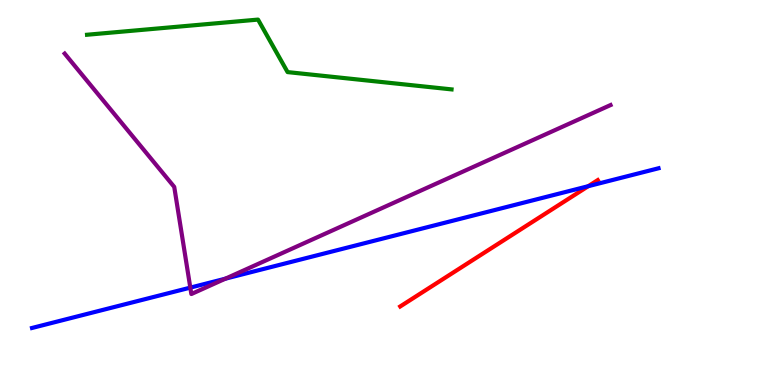[{'lines': ['blue', 'red'], 'intersections': [{'x': 7.59, 'y': 5.16}]}, {'lines': ['green', 'red'], 'intersections': []}, {'lines': ['purple', 'red'], 'intersections': []}, {'lines': ['blue', 'green'], 'intersections': []}, {'lines': ['blue', 'purple'], 'intersections': [{'x': 2.46, 'y': 2.53}, {'x': 2.91, 'y': 2.76}]}, {'lines': ['green', 'purple'], 'intersections': []}]